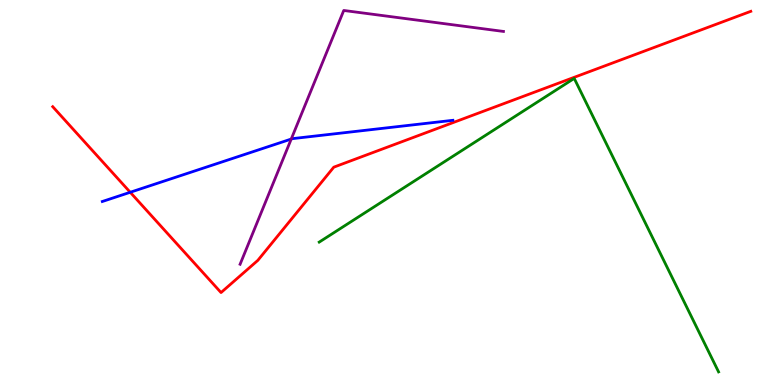[{'lines': ['blue', 'red'], 'intersections': [{'x': 1.68, 'y': 5.01}]}, {'lines': ['green', 'red'], 'intersections': []}, {'lines': ['purple', 'red'], 'intersections': []}, {'lines': ['blue', 'green'], 'intersections': []}, {'lines': ['blue', 'purple'], 'intersections': [{'x': 3.76, 'y': 6.39}]}, {'lines': ['green', 'purple'], 'intersections': []}]